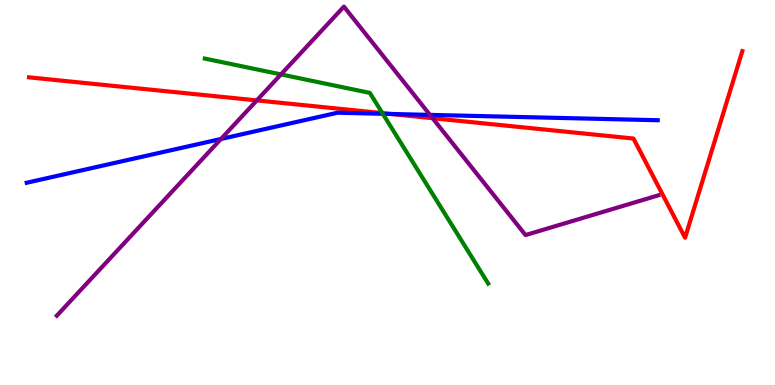[{'lines': ['blue', 'red'], 'intersections': [{'x': 5.04, 'y': 7.04}]}, {'lines': ['green', 'red'], 'intersections': [{'x': 4.93, 'y': 7.06}]}, {'lines': ['purple', 'red'], 'intersections': [{'x': 3.31, 'y': 7.39}, {'x': 5.58, 'y': 6.93}]}, {'lines': ['blue', 'green'], 'intersections': [{'x': 4.94, 'y': 7.04}]}, {'lines': ['blue', 'purple'], 'intersections': [{'x': 2.85, 'y': 6.39}, {'x': 5.55, 'y': 7.02}]}, {'lines': ['green', 'purple'], 'intersections': [{'x': 3.63, 'y': 8.07}]}]